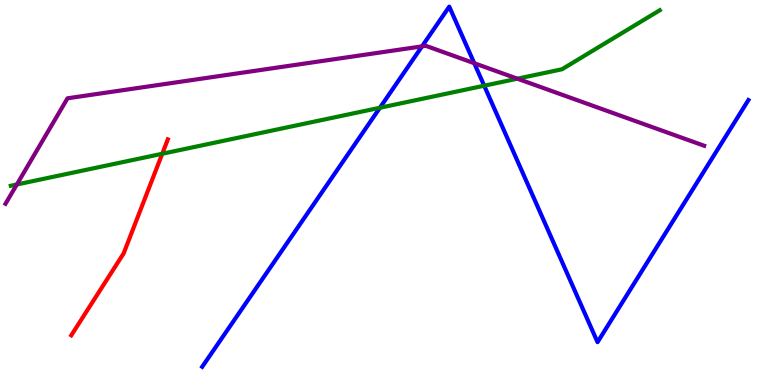[{'lines': ['blue', 'red'], 'intersections': []}, {'lines': ['green', 'red'], 'intersections': [{'x': 2.09, 'y': 6.01}]}, {'lines': ['purple', 'red'], 'intersections': []}, {'lines': ['blue', 'green'], 'intersections': [{'x': 4.9, 'y': 7.2}, {'x': 6.25, 'y': 7.77}]}, {'lines': ['blue', 'purple'], 'intersections': [{'x': 5.45, 'y': 8.8}, {'x': 6.12, 'y': 8.36}]}, {'lines': ['green', 'purple'], 'intersections': [{'x': 0.217, 'y': 5.21}, {'x': 6.68, 'y': 7.96}]}]